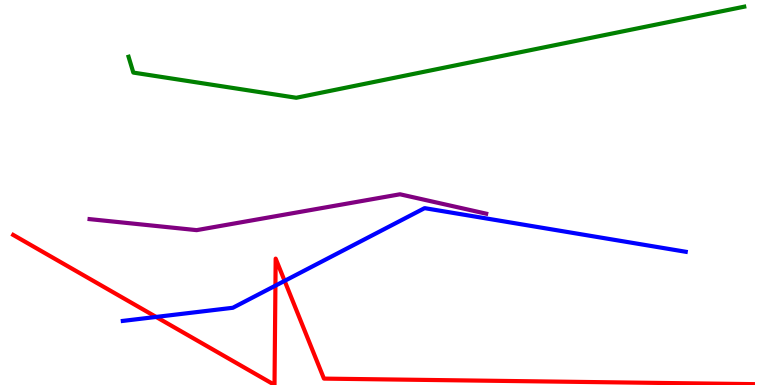[{'lines': ['blue', 'red'], 'intersections': [{'x': 2.01, 'y': 1.77}, {'x': 3.55, 'y': 2.58}, {'x': 3.67, 'y': 2.7}]}, {'lines': ['green', 'red'], 'intersections': []}, {'lines': ['purple', 'red'], 'intersections': []}, {'lines': ['blue', 'green'], 'intersections': []}, {'lines': ['blue', 'purple'], 'intersections': []}, {'lines': ['green', 'purple'], 'intersections': []}]